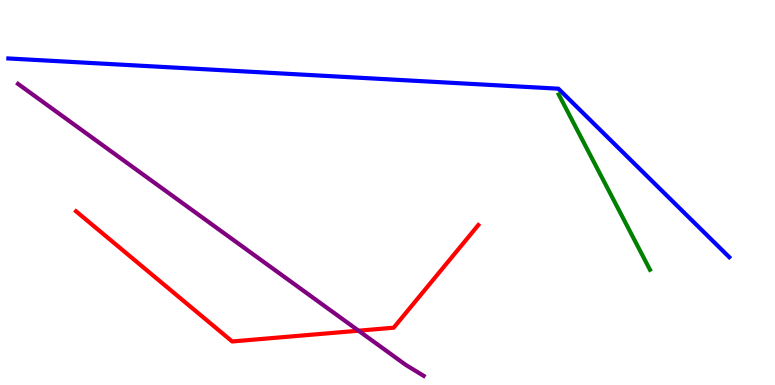[{'lines': ['blue', 'red'], 'intersections': []}, {'lines': ['green', 'red'], 'intersections': []}, {'lines': ['purple', 'red'], 'intersections': [{'x': 4.63, 'y': 1.41}]}, {'lines': ['blue', 'green'], 'intersections': []}, {'lines': ['blue', 'purple'], 'intersections': []}, {'lines': ['green', 'purple'], 'intersections': []}]